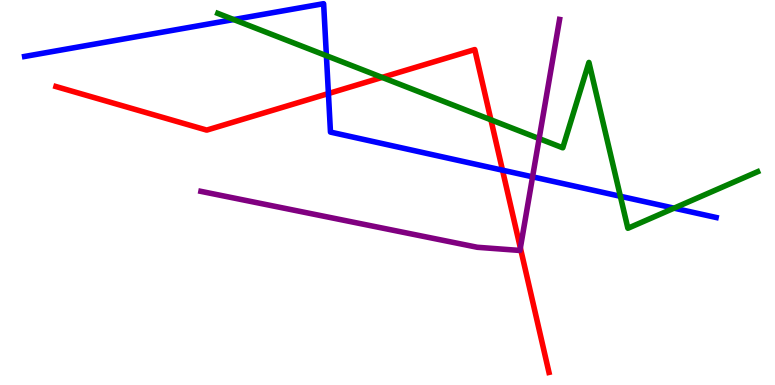[{'lines': ['blue', 'red'], 'intersections': [{'x': 4.24, 'y': 7.57}, {'x': 6.48, 'y': 5.58}]}, {'lines': ['green', 'red'], 'intersections': [{'x': 4.93, 'y': 7.99}, {'x': 6.33, 'y': 6.89}]}, {'lines': ['purple', 'red'], 'intersections': [{'x': 6.71, 'y': 3.56}]}, {'lines': ['blue', 'green'], 'intersections': [{'x': 3.02, 'y': 9.49}, {'x': 4.21, 'y': 8.55}, {'x': 8.0, 'y': 4.9}, {'x': 8.7, 'y': 4.59}]}, {'lines': ['blue', 'purple'], 'intersections': [{'x': 6.87, 'y': 5.41}]}, {'lines': ['green', 'purple'], 'intersections': [{'x': 6.96, 'y': 6.4}]}]